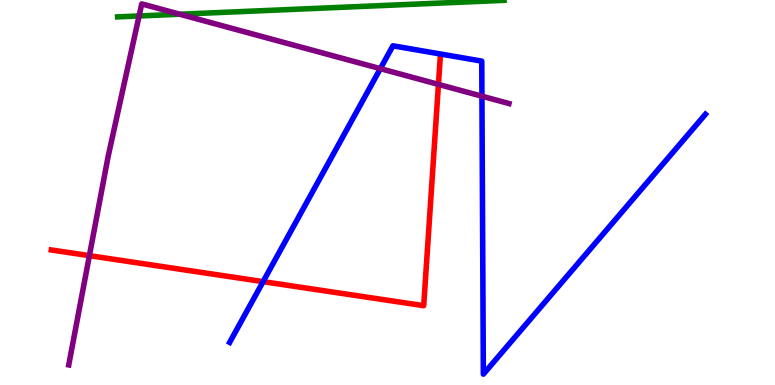[{'lines': ['blue', 'red'], 'intersections': [{'x': 3.39, 'y': 2.68}]}, {'lines': ['green', 'red'], 'intersections': []}, {'lines': ['purple', 'red'], 'intersections': [{'x': 1.15, 'y': 3.36}, {'x': 5.66, 'y': 7.81}]}, {'lines': ['blue', 'green'], 'intersections': []}, {'lines': ['blue', 'purple'], 'intersections': [{'x': 4.91, 'y': 8.22}, {'x': 6.22, 'y': 7.5}]}, {'lines': ['green', 'purple'], 'intersections': [{'x': 1.79, 'y': 9.59}, {'x': 2.32, 'y': 9.63}]}]